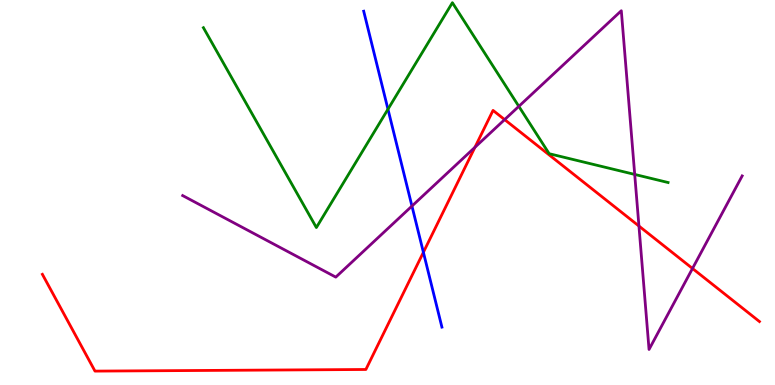[{'lines': ['blue', 'red'], 'intersections': [{'x': 5.46, 'y': 3.45}]}, {'lines': ['green', 'red'], 'intersections': []}, {'lines': ['purple', 'red'], 'intersections': [{'x': 6.13, 'y': 6.17}, {'x': 6.51, 'y': 6.89}, {'x': 8.24, 'y': 4.13}, {'x': 8.94, 'y': 3.03}]}, {'lines': ['blue', 'green'], 'intersections': [{'x': 5.01, 'y': 7.16}]}, {'lines': ['blue', 'purple'], 'intersections': [{'x': 5.32, 'y': 4.65}]}, {'lines': ['green', 'purple'], 'intersections': [{'x': 6.69, 'y': 7.24}, {'x': 8.19, 'y': 5.47}]}]